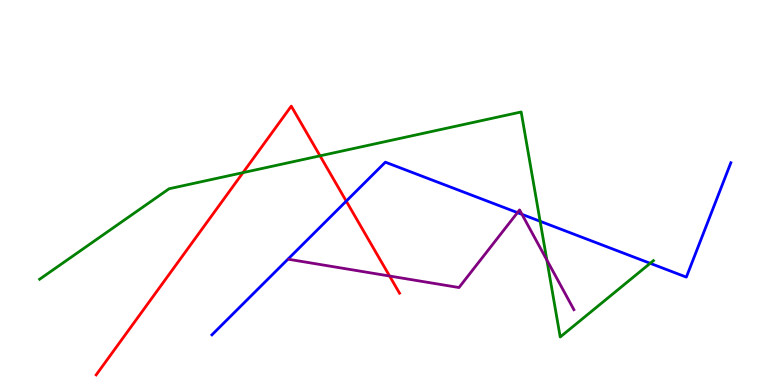[{'lines': ['blue', 'red'], 'intersections': [{'x': 4.47, 'y': 4.78}]}, {'lines': ['green', 'red'], 'intersections': [{'x': 3.14, 'y': 5.52}, {'x': 4.13, 'y': 5.95}]}, {'lines': ['purple', 'red'], 'intersections': [{'x': 5.03, 'y': 2.83}]}, {'lines': ['blue', 'green'], 'intersections': [{'x': 6.97, 'y': 4.25}, {'x': 8.39, 'y': 3.16}]}, {'lines': ['blue', 'purple'], 'intersections': [{'x': 6.68, 'y': 4.48}, {'x': 6.74, 'y': 4.43}]}, {'lines': ['green', 'purple'], 'intersections': [{'x': 7.06, 'y': 3.25}]}]